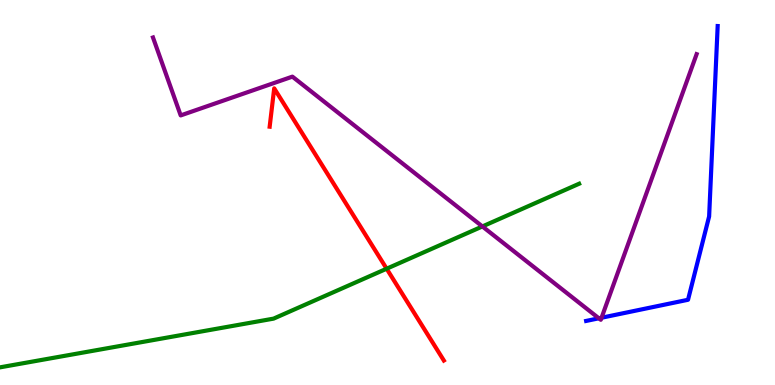[{'lines': ['blue', 'red'], 'intersections': []}, {'lines': ['green', 'red'], 'intersections': [{'x': 4.99, 'y': 3.02}]}, {'lines': ['purple', 'red'], 'intersections': []}, {'lines': ['blue', 'green'], 'intersections': []}, {'lines': ['blue', 'purple'], 'intersections': [{'x': 7.73, 'y': 1.73}, {'x': 7.76, 'y': 1.75}]}, {'lines': ['green', 'purple'], 'intersections': [{'x': 6.22, 'y': 4.12}]}]